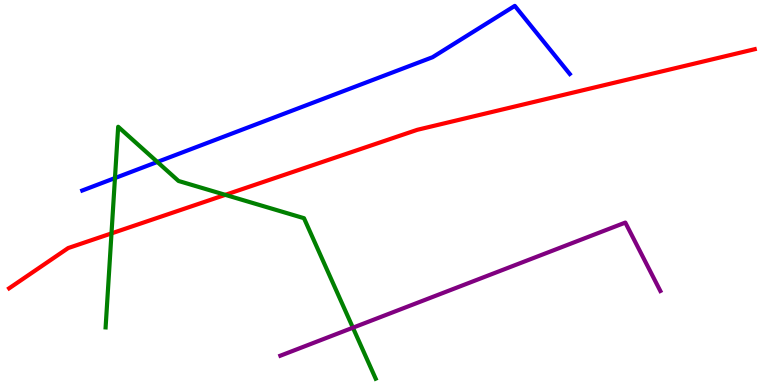[{'lines': ['blue', 'red'], 'intersections': []}, {'lines': ['green', 'red'], 'intersections': [{'x': 1.44, 'y': 3.94}, {'x': 2.91, 'y': 4.94}]}, {'lines': ['purple', 'red'], 'intersections': []}, {'lines': ['blue', 'green'], 'intersections': [{'x': 1.48, 'y': 5.37}, {'x': 2.03, 'y': 5.79}]}, {'lines': ['blue', 'purple'], 'intersections': []}, {'lines': ['green', 'purple'], 'intersections': [{'x': 4.55, 'y': 1.49}]}]